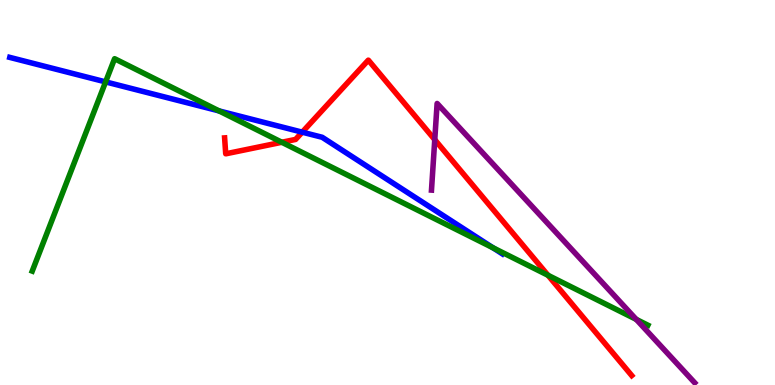[{'lines': ['blue', 'red'], 'intersections': [{'x': 3.9, 'y': 6.57}]}, {'lines': ['green', 'red'], 'intersections': [{'x': 3.64, 'y': 6.3}, {'x': 7.07, 'y': 2.85}]}, {'lines': ['purple', 'red'], 'intersections': [{'x': 5.61, 'y': 6.37}]}, {'lines': ['blue', 'green'], 'intersections': [{'x': 1.36, 'y': 7.87}, {'x': 2.83, 'y': 7.12}, {'x': 6.36, 'y': 3.56}]}, {'lines': ['blue', 'purple'], 'intersections': []}, {'lines': ['green', 'purple'], 'intersections': [{'x': 8.21, 'y': 1.7}]}]